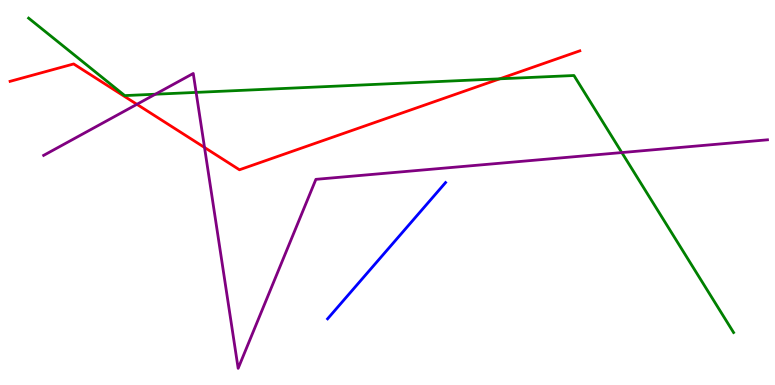[{'lines': ['blue', 'red'], 'intersections': []}, {'lines': ['green', 'red'], 'intersections': [{'x': 6.45, 'y': 7.95}]}, {'lines': ['purple', 'red'], 'intersections': [{'x': 1.77, 'y': 7.29}, {'x': 2.64, 'y': 6.17}]}, {'lines': ['blue', 'green'], 'intersections': []}, {'lines': ['blue', 'purple'], 'intersections': []}, {'lines': ['green', 'purple'], 'intersections': [{'x': 2.0, 'y': 7.55}, {'x': 2.53, 'y': 7.6}, {'x': 8.02, 'y': 6.04}]}]